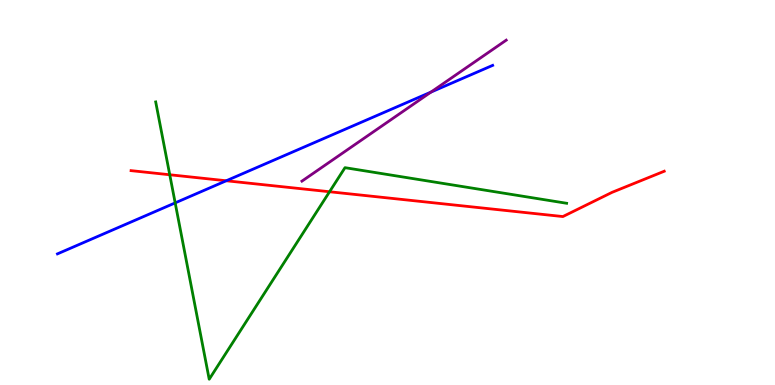[{'lines': ['blue', 'red'], 'intersections': [{'x': 2.92, 'y': 5.3}]}, {'lines': ['green', 'red'], 'intersections': [{'x': 2.19, 'y': 5.46}, {'x': 4.25, 'y': 5.02}]}, {'lines': ['purple', 'red'], 'intersections': []}, {'lines': ['blue', 'green'], 'intersections': [{'x': 2.26, 'y': 4.73}]}, {'lines': ['blue', 'purple'], 'intersections': [{'x': 5.56, 'y': 7.61}]}, {'lines': ['green', 'purple'], 'intersections': []}]